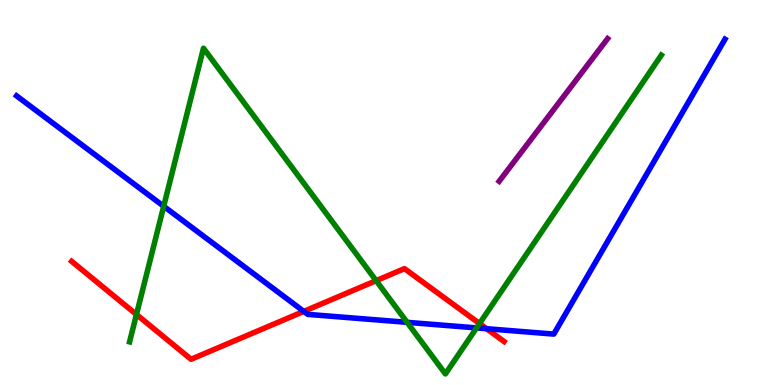[{'lines': ['blue', 'red'], 'intersections': [{'x': 3.92, 'y': 1.91}, {'x': 6.28, 'y': 1.46}]}, {'lines': ['green', 'red'], 'intersections': [{'x': 1.76, 'y': 1.83}, {'x': 4.85, 'y': 2.71}, {'x': 6.19, 'y': 1.6}]}, {'lines': ['purple', 'red'], 'intersections': []}, {'lines': ['blue', 'green'], 'intersections': [{'x': 2.11, 'y': 4.64}, {'x': 5.25, 'y': 1.63}, {'x': 6.15, 'y': 1.48}]}, {'lines': ['blue', 'purple'], 'intersections': []}, {'lines': ['green', 'purple'], 'intersections': []}]